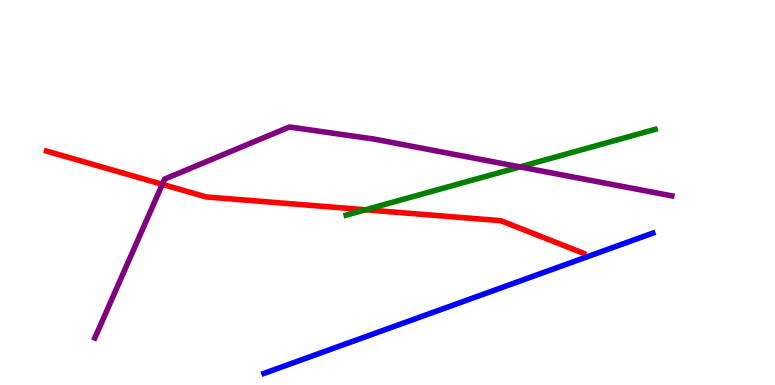[{'lines': ['blue', 'red'], 'intersections': []}, {'lines': ['green', 'red'], 'intersections': [{'x': 4.72, 'y': 4.55}]}, {'lines': ['purple', 'red'], 'intersections': [{'x': 2.09, 'y': 5.21}]}, {'lines': ['blue', 'green'], 'intersections': []}, {'lines': ['blue', 'purple'], 'intersections': []}, {'lines': ['green', 'purple'], 'intersections': [{'x': 6.71, 'y': 5.67}]}]